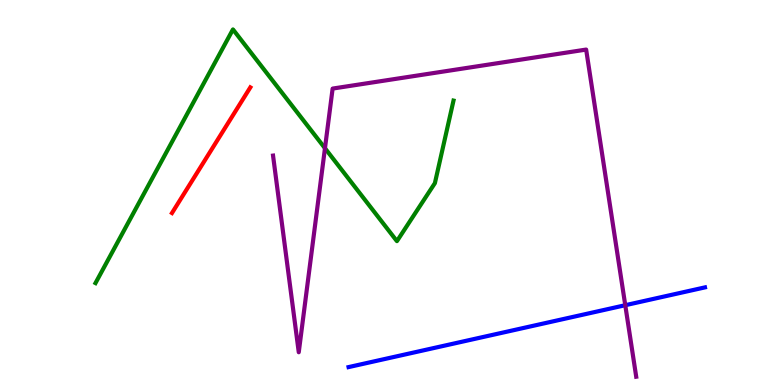[{'lines': ['blue', 'red'], 'intersections': []}, {'lines': ['green', 'red'], 'intersections': []}, {'lines': ['purple', 'red'], 'intersections': []}, {'lines': ['blue', 'green'], 'intersections': []}, {'lines': ['blue', 'purple'], 'intersections': [{'x': 8.07, 'y': 2.07}]}, {'lines': ['green', 'purple'], 'intersections': [{'x': 4.19, 'y': 6.15}]}]